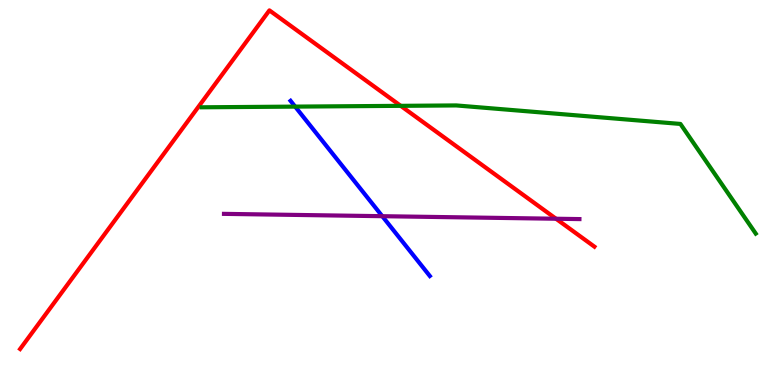[{'lines': ['blue', 'red'], 'intersections': []}, {'lines': ['green', 'red'], 'intersections': [{'x': 5.17, 'y': 7.25}]}, {'lines': ['purple', 'red'], 'intersections': [{'x': 7.17, 'y': 4.32}]}, {'lines': ['blue', 'green'], 'intersections': [{'x': 3.81, 'y': 7.23}]}, {'lines': ['blue', 'purple'], 'intersections': [{'x': 4.93, 'y': 4.38}]}, {'lines': ['green', 'purple'], 'intersections': []}]